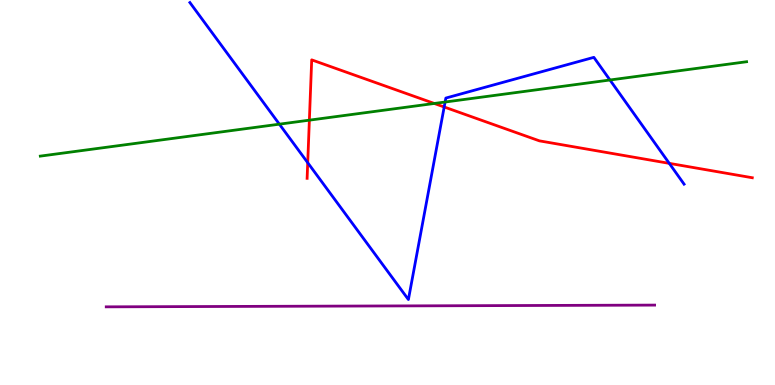[{'lines': ['blue', 'red'], 'intersections': [{'x': 3.97, 'y': 5.77}, {'x': 5.73, 'y': 7.22}, {'x': 8.64, 'y': 5.76}]}, {'lines': ['green', 'red'], 'intersections': [{'x': 3.99, 'y': 6.88}, {'x': 5.6, 'y': 7.31}]}, {'lines': ['purple', 'red'], 'intersections': []}, {'lines': ['blue', 'green'], 'intersections': [{'x': 3.6, 'y': 6.77}, {'x': 5.74, 'y': 7.35}, {'x': 7.87, 'y': 7.92}]}, {'lines': ['blue', 'purple'], 'intersections': []}, {'lines': ['green', 'purple'], 'intersections': []}]